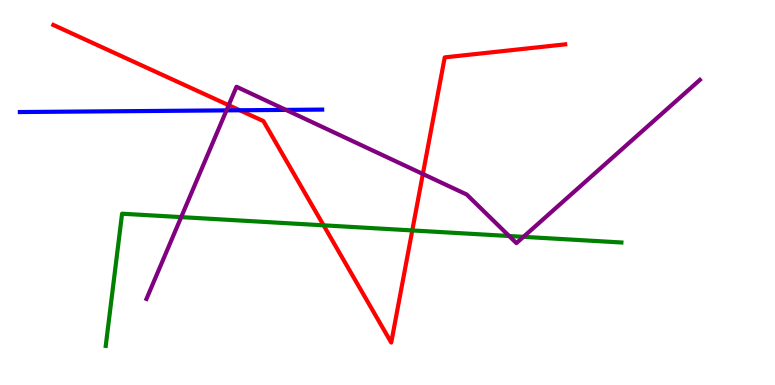[{'lines': ['blue', 'red'], 'intersections': [{'x': 3.09, 'y': 7.14}]}, {'lines': ['green', 'red'], 'intersections': [{'x': 4.18, 'y': 4.15}, {'x': 5.32, 'y': 4.01}]}, {'lines': ['purple', 'red'], 'intersections': [{'x': 2.95, 'y': 7.27}, {'x': 5.46, 'y': 5.48}]}, {'lines': ['blue', 'green'], 'intersections': []}, {'lines': ['blue', 'purple'], 'intersections': [{'x': 2.92, 'y': 7.13}, {'x': 3.69, 'y': 7.15}]}, {'lines': ['green', 'purple'], 'intersections': [{'x': 2.34, 'y': 4.36}, {'x': 6.57, 'y': 3.87}, {'x': 6.75, 'y': 3.85}]}]